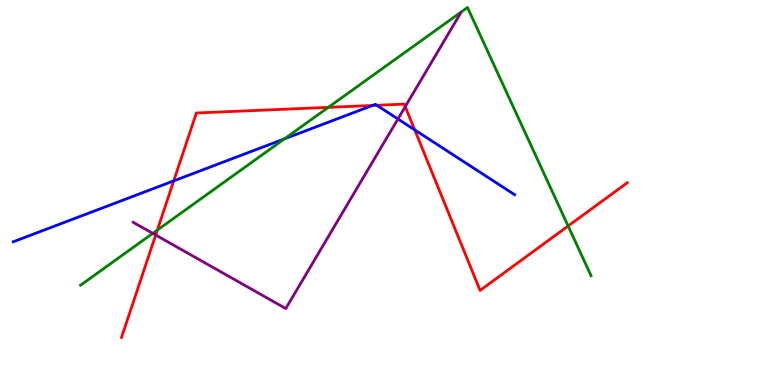[{'lines': ['blue', 'red'], 'intersections': [{'x': 2.24, 'y': 5.3}, {'x': 4.81, 'y': 7.26}, {'x': 4.86, 'y': 7.27}, {'x': 5.35, 'y': 6.63}]}, {'lines': ['green', 'red'], 'intersections': [{'x': 2.03, 'y': 4.02}, {'x': 4.24, 'y': 7.21}, {'x': 7.33, 'y': 4.13}]}, {'lines': ['purple', 'red'], 'intersections': [{'x': 2.01, 'y': 3.9}, {'x': 5.23, 'y': 7.23}]}, {'lines': ['blue', 'green'], 'intersections': [{'x': 3.67, 'y': 6.39}]}, {'lines': ['blue', 'purple'], 'intersections': [{'x': 5.13, 'y': 6.91}]}, {'lines': ['green', 'purple'], 'intersections': [{'x': 1.97, 'y': 3.94}]}]